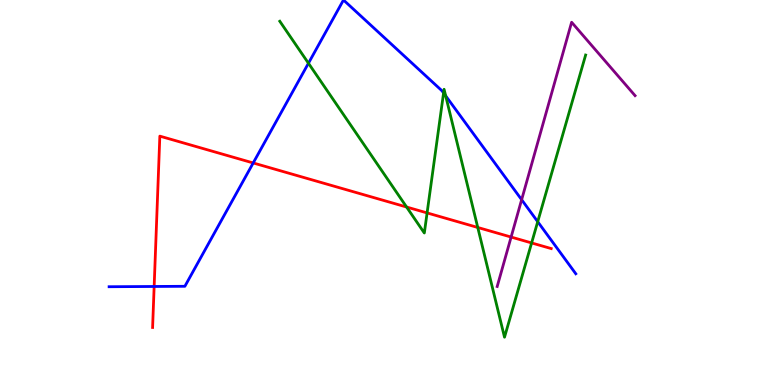[{'lines': ['blue', 'red'], 'intersections': [{'x': 1.99, 'y': 2.56}, {'x': 3.27, 'y': 5.77}]}, {'lines': ['green', 'red'], 'intersections': [{'x': 5.25, 'y': 4.62}, {'x': 5.51, 'y': 4.47}, {'x': 6.16, 'y': 4.09}, {'x': 6.86, 'y': 3.69}]}, {'lines': ['purple', 'red'], 'intersections': [{'x': 6.6, 'y': 3.84}]}, {'lines': ['blue', 'green'], 'intersections': [{'x': 3.98, 'y': 8.36}, {'x': 5.72, 'y': 7.59}, {'x': 5.75, 'y': 7.51}, {'x': 6.94, 'y': 4.24}]}, {'lines': ['blue', 'purple'], 'intersections': [{'x': 6.73, 'y': 4.81}]}, {'lines': ['green', 'purple'], 'intersections': []}]